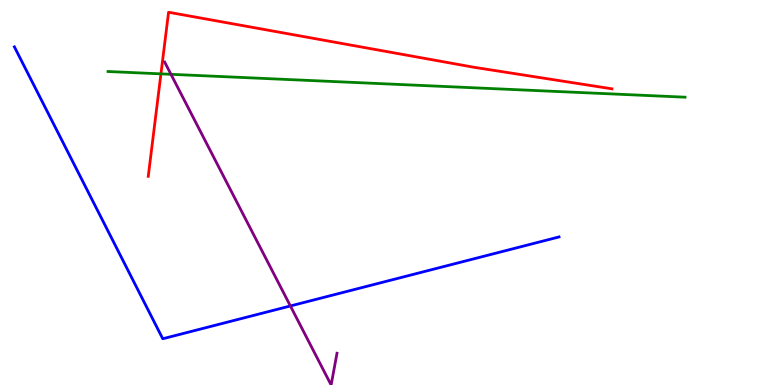[{'lines': ['blue', 'red'], 'intersections': []}, {'lines': ['green', 'red'], 'intersections': [{'x': 2.08, 'y': 8.08}]}, {'lines': ['purple', 'red'], 'intersections': []}, {'lines': ['blue', 'green'], 'intersections': []}, {'lines': ['blue', 'purple'], 'intersections': [{'x': 3.75, 'y': 2.05}]}, {'lines': ['green', 'purple'], 'intersections': [{'x': 2.21, 'y': 8.07}]}]